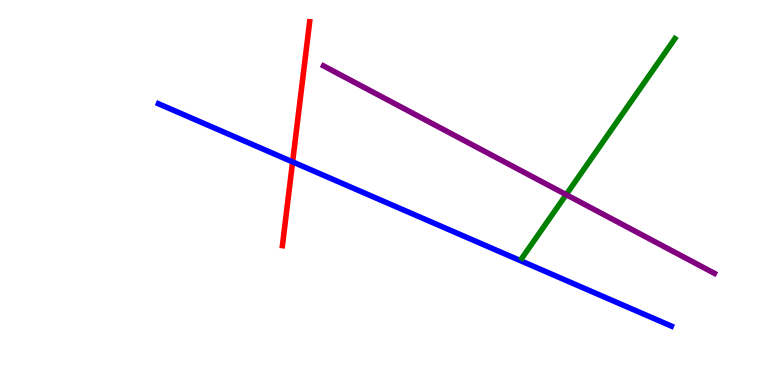[{'lines': ['blue', 'red'], 'intersections': [{'x': 3.78, 'y': 5.8}]}, {'lines': ['green', 'red'], 'intersections': []}, {'lines': ['purple', 'red'], 'intersections': []}, {'lines': ['blue', 'green'], 'intersections': []}, {'lines': ['blue', 'purple'], 'intersections': []}, {'lines': ['green', 'purple'], 'intersections': [{'x': 7.31, 'y': 4.94}]}]